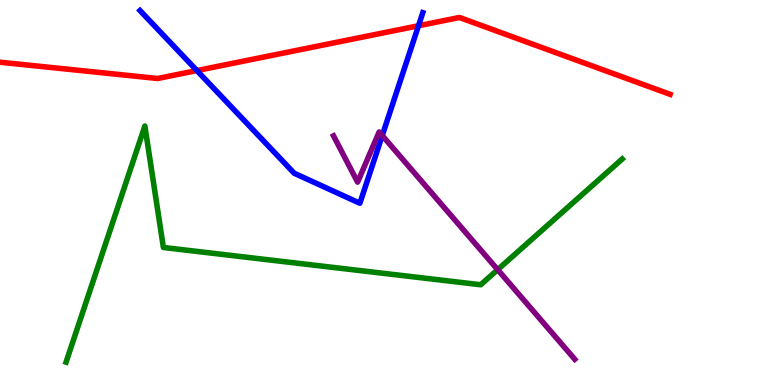[{'lines': ['blue', 'red'], 'intersections': [{'x': 2.54, 'y': 8.17}, {'x': 5.4, 'y': 9.33}]}, {'lines': ['green', 'red'], 'intersections': []}, {'lines': ['purple', 'red'], 'intersections': []}, {'lines': ['blue', 'green'], 'intersections': []}, {'lines': ['blue', 'purple'], 'intersections': [{'x': 4.93, 'y': 6.48}]}, {'lines': ['green', 'purple'], 'intersections': [{'x': 6.42, 'y': 3.0}]}]